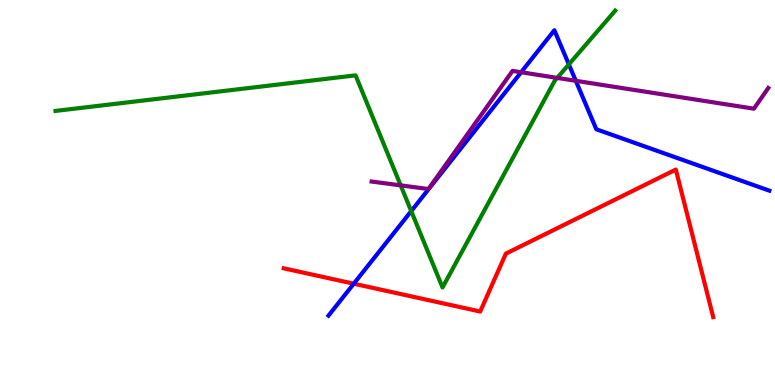[{'lines': ['blue', 'red'], 'intersections': [{'x': 4.56, 'y': 2.63}]}, {'lines': ['green', 'red'], 'intersections': []}, {'lines': ['purple', 'red'], 'intersections': []}, {'lines': ['blue', 'green'], 'intersections': [{'x': 5.31, 'y': 4.52}, {'x': 7.34, 'y': 8.33}]}, {'lines': ['blue', 'purple'], 'intersections': [{'x': 6.72, 'y': 8.12}, {'x': 7.43, 'y': 7.9}]}, {'lines': ['green', 'purple'], 'intersections': [{'x': 5.17, 'y': 5.19}, {'x': 7.19, 'y': 7.98}]}]